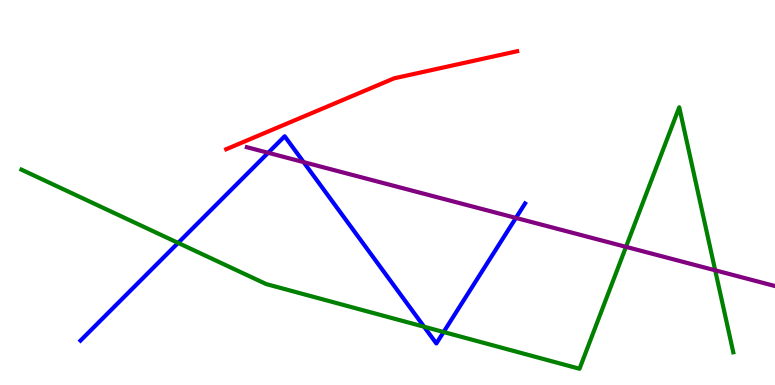[{'lines': ['blue', 'red'], 'intersections': []}, {'lines': ['green', 'red'], 'intersections': []}, {'lines': ['purple', 'red'], 'intersections': []}, {'lines': ['blue', 'green'], 'intersections': [{'x': 2.3, 'y': 3.69}, {'x': 5.47, 'y': 1.51}, {'x': 5.72, 'y': 1.38}]}, {'lines': ['blue', 'purple'], 'intersections': [{'x': 3.46, 'y': 6.03}, {'x': 3.92, 'y': 5.79}, {'x': 6.66, 'y': 4.34}]}, {'lines': ['green', 'purple'], 'intersections': [{'x': 8.08, 'y': 3.59}, {'x': 9.23, 'y': 2.98}]}]